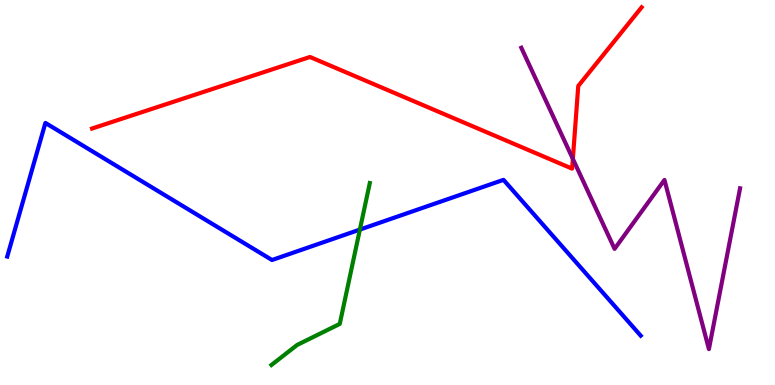[{'lines': ['blue', 'red'], 'intersections': []}, {'lines': ['green', 'red'], 'intersections': []}, {'lines': ['purple', 'red'], 'intersections': [{'x': 7.39, 'y': 5.87}]}, {'lines': ['blue', 'green'], 'intersections': [{'x': 4.64, 'y': 4.04}]}, {'lines': ['blue', 'purple'], 'intersections': []}, {'lines': ['green', 'purple'], 'intersections': []}]